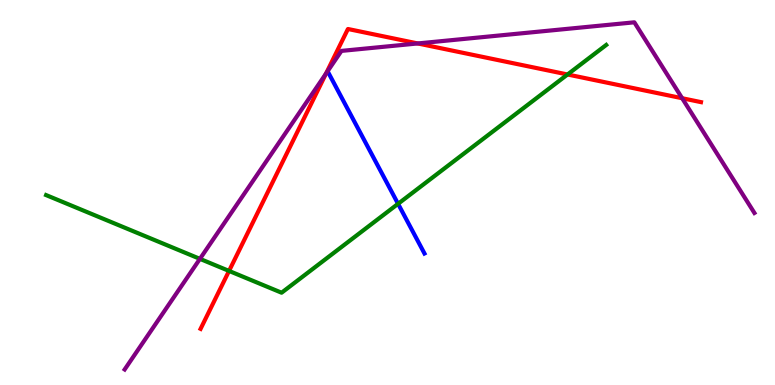[{'lines': ['blue', 'red'], 'intersections': []}, {'lines': ['green', 'red'], 'intersections': [{'x': 2.96, 'y': 2.96}, {'x': 7.32, 'y': 8.07}]}, {'lines': ['purple', 'red'], 'intersections': [{'x': 4.21, 'y': 8.09}, {'x': 5.39, 'y': 8.87}, {'x': 8.8, 'y': 7.45}]}, {'lines': ['blue', 'green'], 'intersections': [{'x': 5.14, 'y': 4.71}]}, {'lines': ['blue', 'purple'], 'intersections': []}, {'lines': ['green', 'purple'], 'intersections': [{'x': 2.58, 'y': 3.28}]}]